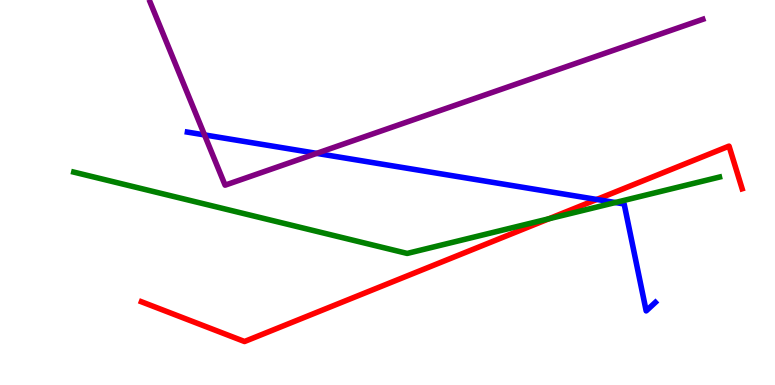[{'lines': ['blue', 'red'], 'intersections': [{'x': 7.7, 'y': 4.82}]}, {'lines': ['green', 'red'], 'intersections': [{'x': 7.08, 'y': 4.32}]}, {'lines': ['purple', 'red'], 'intersections': []}, {'lines': ['blue', 'green'], 'intersections': [{'x': 7.94, 'y': 4.74}]}, {'lines': ['blue', 'purple'], 'intersections': [{'x': 2.64, 'y': 6.5}, {'x': 4.09, 'y': 6.02}]}, {'lines': ['green', 'purple'], 'intersections': []}]